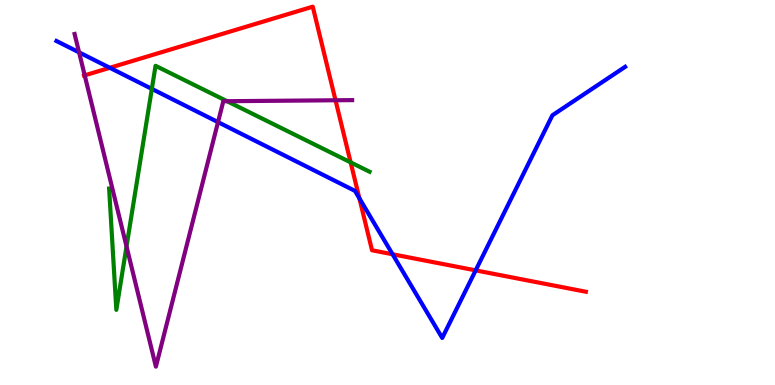[{'lines': ['blue', 'red'], 'intersections': [{'x': 1.42, 'y': 8.24}, {'x': 4.64, 'y': 4.85}, {'x': 5.07, 'y': 3.4}, {'x': 6.14, 'y': 2.98}]}, {'lines': ['green', 'red'], 'intersections': [{'x': 4.52, 'y': 5.78}]}, {'lines': ['purple', 'red'], 'intersections': [{'x': 1.09, 'y': 8.04}, {'x': 4.33, 'y': 7.4}]}, {'lines': ['blue', 'green'], 'intersections': [{'x': 1.96, 'y': 7.69}]}, {'lines': ['blue', 'purple'], 'intersections': [{'x': 1.02, 'y': 8.64}, {'x': 2.81, 'y': 6.83}]}, {'lines': ['green', 'purple'], 'intersections': [{'x': 1.63, 'y': 3.6}, {'x': 2.93, 'y': 7.37}]}]